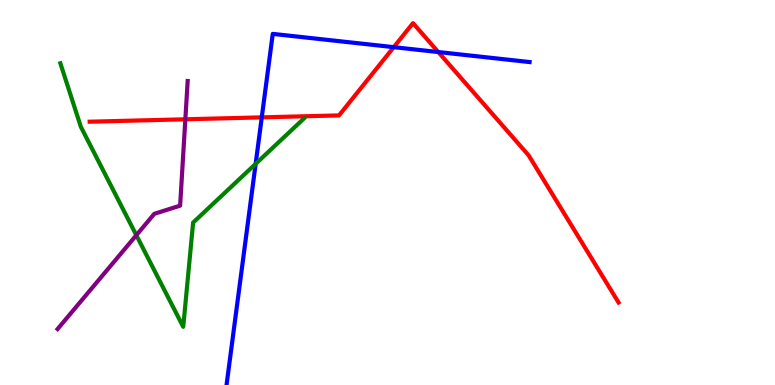[{'lines': ['blue', 'red'], 'intersections': [{'x': 3.38, 'y': 6.95}, {'x': 5.08, 'y': 8.78}, {'x': 5.66, 'y': 8.65}]}, {'lines': ['green', 'red'], 'intersections': []}, {'lines': ['purple', 'red'], 'intersections': [{'x': 2.39, 'y': 6.9}]}, {'lines': ['blue', 'green'], 'intersections': [{'x': 3.3, 'y': 5.74}]}, {'lines': ['blue', 'purple'], 'intersections': []}, {'lines': ['green', 'purple'], 'intersections': [{'x': 1.76, 'y': 3.89}]}]